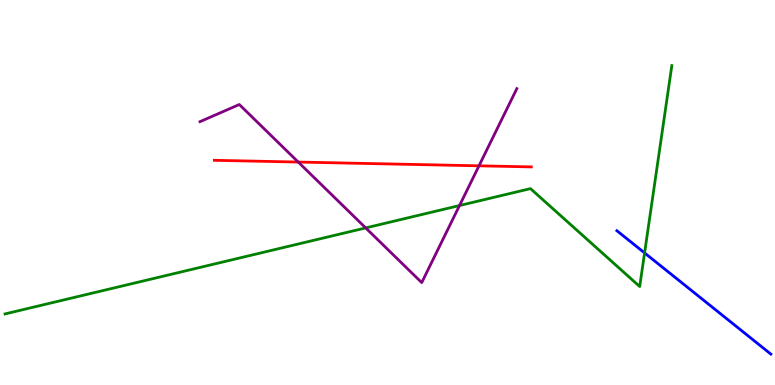[{'lines': ['blue', 'red'], 'intersections': []}, {'lines': ['green', 'red'], 'intersections': []}, {'lines': ['purple', 'red'], 'intersections': [{'x': 3.85, 'y': 5.79}, {'x': 6.18, 'y': 5.69}]}, {'lines': ['blue', 'green'], 'intersections': [{'x': 8.32, 'y': 3.43}]}, {'lines': ['blue', 'purple'], 'intersections': []}, {'lines': ['green', 'purple'], 'intersections': [{'x': 4.72, 'y': 4.08}, {'x': 5.93, 'y': 4.66}]}]